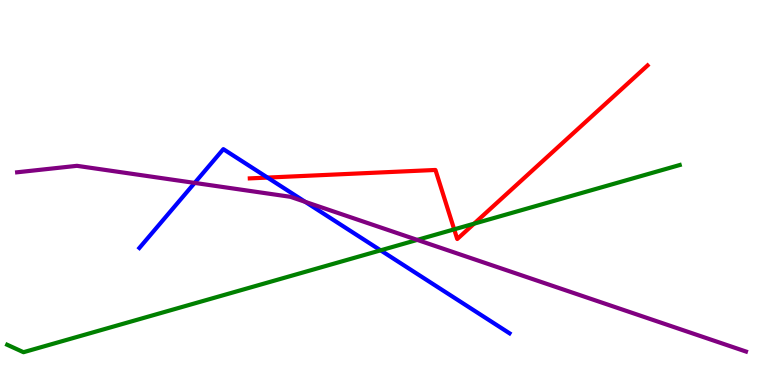[{'lines': ['blue', 'red'], 'intersections': [{'x': 3.45, 'y': 5.39}]}, {'lines': ['green', 'red'], 'intersections': [{'x': 5.86, 'y': 4.04}, {'x': 6.12, 'y': 4.19}]}, {'lines': ['purple', 'red'], 'intersections': []}, {'lines': ['blue', 'green'], 'intersections': [{'x': 4.91, 'y': 3.5}]}, {'lines': ['blue', 'purple'], 'intersections': [{'x': 2.51, 'y': 5.25}, {'x': 3.94, 'y': 4.76}]}, {'lines': ['green', 'purple'], 'intersections': [{'x': 5.38, 'y': 3.77}]}]